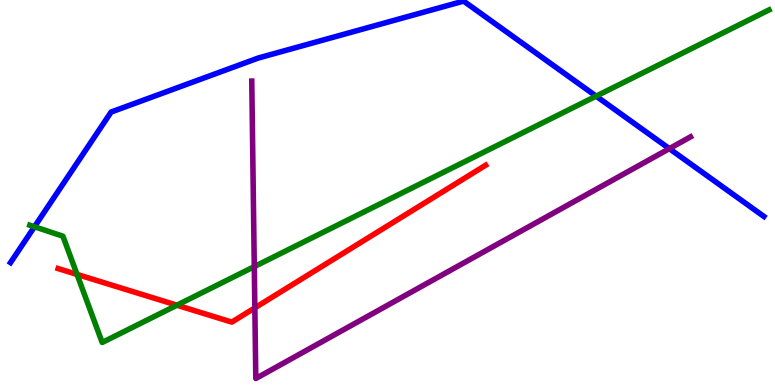[{'lines': ['blue', 'red'], 'intersections': []}, {'lines': ['green', 'red'], 'intersections': [{'x': 0.994, 'y': 2.87}, {'x': 2.28, 'y': 2.07}]}, {'lines': ['purple', 'red'], 'intersections': [{'x': 3.29, 'y': 2.0}]}, {'lines': ['blue', 'green'], 'intersections': [{'x': 0.445, 'y': 4.11}, {'x': 7.69, 'y': 7.5}]}, {'lines': ['blue', 'purple'], 'intersections': [{'x': 8.64, 'y': 6.14}]}, {'lines': ['green', 'purple'], 'intersections': [{'x': 3.28, 'y': 3.07}]}]